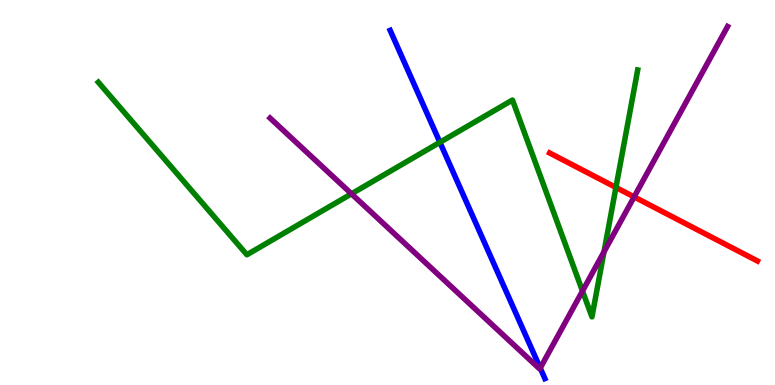[{'lines': ['blue', 'red'], 'intersections': []}, {'lines': ['green', 'red'], 'intersections': [{'x': 7.95, 'y': 5.13}]}, {'lines': ['purple', 'red'], 'intersections': [{'x': 8.18, 'y': 4.89}]}, {'lines': ['blue', 'green'], 'intersections': [{'x': 5.68, 'y': 6.3}]}, {'lines': ['blue', 'purple'], 'intersections': [{'x': 6.97, 'y': 0.44}]}, {'lines': ['green', 'purple'], 'intersections': [{'x': 4.54, 'y': 4.97}, {'x': 7.52, 'y': 2.44}, {'x': 7.79, 'y': 3.46}]}]